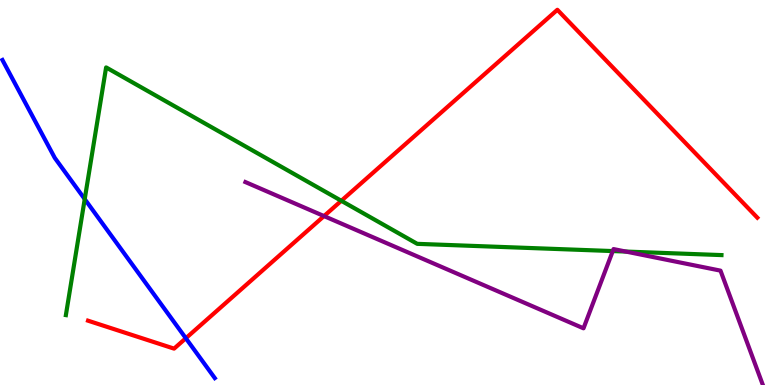[{'lines': ['blue', 'red'], 'intersections': [{'x': 2.4, 'y': 1.21}]}, {'lines': ['green', 'red'], 'intersections': [{'x': 4.4, 'y': 4.78}]}, {'lines': ['purple', 'red'], 'intersections': [{'x': 4.18, 'y': 4.39}]}, {'lines': ['blue', 'green'], 'intersections': [{'x': 1.09, 'y': 4.83}]}, {'lines': ['blue', 'purple'], 'intersections': []}, {'lines': ['green', 'purple'], 'intersections': [{'x': 7.91, 'y': 3.48}, {'x': 8.07, 'y': 3.47}]}]